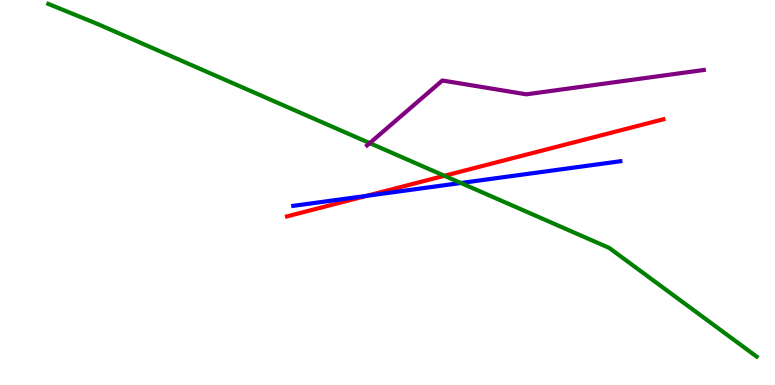[{'lines': ['blue', 'red'], 'intersections': [{'x': 4.73, 'y': 4.91}]}, {'lines': ['green', 'red'], 'intersections': [{'x': 5.73, 'y': 5.43}]}, {'lines': ['purple', 'red'], 'intersections': []}, {'lines': ['blue', 'green'], 'intersections': [{'x': 5.95, 'y': 5.25}]}, {'lines': ['blue', 'purple'], 'intersections': []}, {'lines': ['green', 'purple'], 'intersections': [{'x': 4.77, 'y': 6.28}]}]